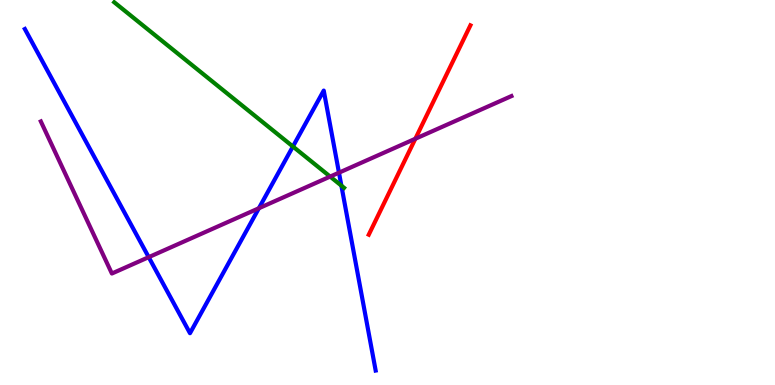[{'lines': ['blue', 'red'], 'intersections': []}, {'lines': ['green', 'red'], 'intersections': []}, {'lines': ['purple', 'red'], 'intersections': [{'x': 5.36, 'y': 6.4}]}, {'lines': ['blue', 'green'], 'intersections': [{'x': 3.78, 'y': 6.19}, {'x': 4.4, 'y': 5.18}]}, {'lines': ['blue', 'purple'], 'intersections': [{'x': 1.92, 'y': 3.32}, {'x': 3.34, 'y': 4.59}, {'x': 4.37, 'y': 5.51}]}, {'lines': ['green', 'purple'], 'intersections': [{'x': 4.26, 'y': 5.41}]}]